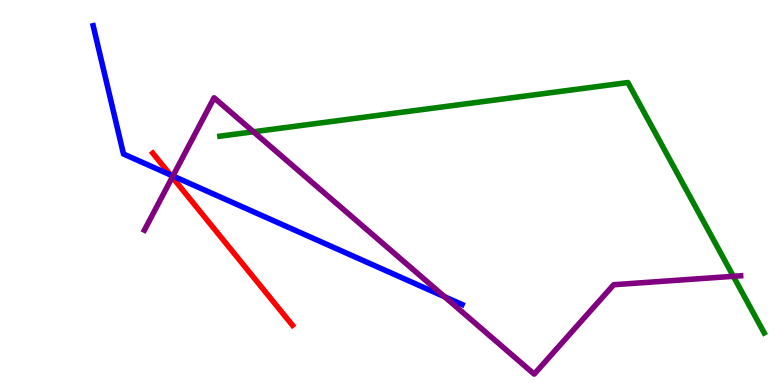[{'lines': ['blue', 'red'], 'intersections': [{'x': 2.2, 'y': 5.46}]}, {'lines': ['green', 'red'], 'intersections': []}, {'lines': ['purple', 'red'], 'intersections': [{'x': 2.22, 'y': 5.4}]}, {'lines': ['blue', 'green'], 'intersections': []}, {'lines': ['blue', 'purple'], 'intersections': [{'x': 2.23, 'y': 5.43}, {'x': 5.74, 'y': 2.29}]}, {'lines': ['green', 'purple'], 'intersections': [{'x': 3.27, 'y': 6.58}, {'x': 9.46, 'y': 2.82}]}]